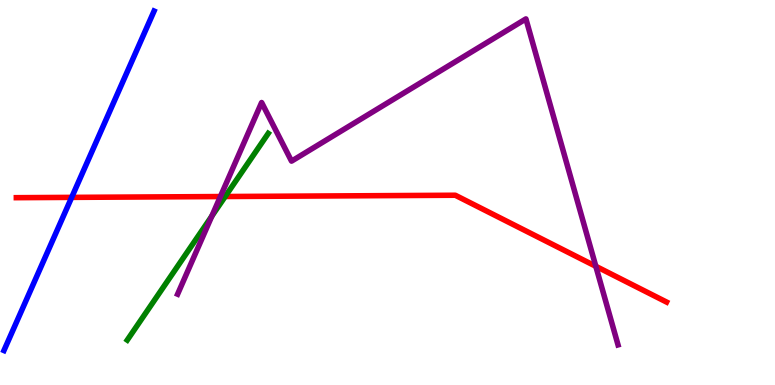[{'lines': ['blue', 'red'], 'intersections': [{'x': 0.925, 'y': 4.87}]}, {'lines': ['green', 'red'], 'intersections': [{'x': 2.91, 'y': 4.9}]}, {'lines': ['purple', 'red'], 'intersections': [{'x': 2.84, 'y': 4.89}, {'x': 7.69, 'y': 3.08}]}, {'lines': ['blue', 'green'], 'intersections': []}, {'lines': ['blue', 'purple'], 'intersections': []}, {'lines': ['green', 'purple'], 'intersections': [{'x': 2.73, 'y': 4.39}]}]